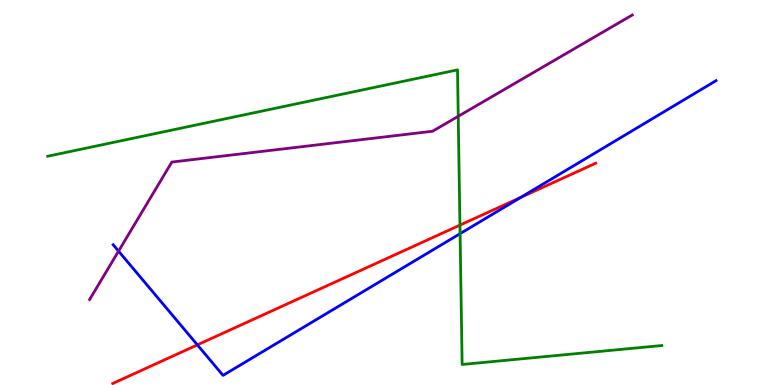[{'lines': ['blue', 'red'], 'intersections': [{'x': 2.55, 'y': 1.04}, {'x': 6.72, 'y': 4.87}]}, {'lines': ['green', 'red'], 'intersections': [{'x': 5.93, 'y': 4.15}]}, {'lines': ['purple', 'red'], 'intersections': []}, {'lines': ['blue', 'green'], 'intersections': [{'x': 5.94, 'y': 3.93}]}, {'lines': ['blue', 'purple'], 'intersections': [{'x': 1.53, 'y': 3.48}]}, {'lines': ['green', 'purple'], 'intersections': [{'x': 5.91, 'y': 6.98}]}]